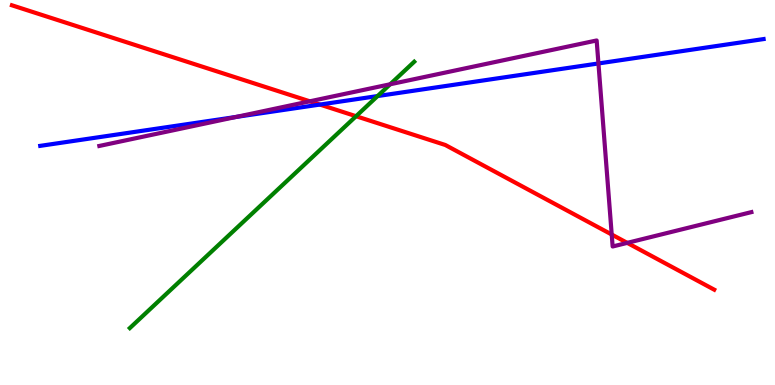[{'lines': ['blue', 'red'], 'intersections': [{'x': 4.13, 'y': 7.28}]}, {'lines': ['green', 'red'], 'intersections': [{'x': 4.59, 'y': 6.98}]}, {'lines': ['purple', 'red'], 'intersections': [{'x': 4.0, 'y': 7.37}, {'x': 7.89, 'y': 3.91}, {'x': 8.09, 'y': 3.69}]}, {'lines': ['blue', 'green'], 'intersections': [{'x': 4.87, 'y': 7.51}]}, {'lines': ['blue', 'purple'], 'intersections': [{'x': 3.05, 'y': 6.96}, {'x': 7.72, 'y': 8.35}]}, {'lines': ['green', 'purple'], 'intersections': [{'x': 5.03, 'y': 7.81}]}]